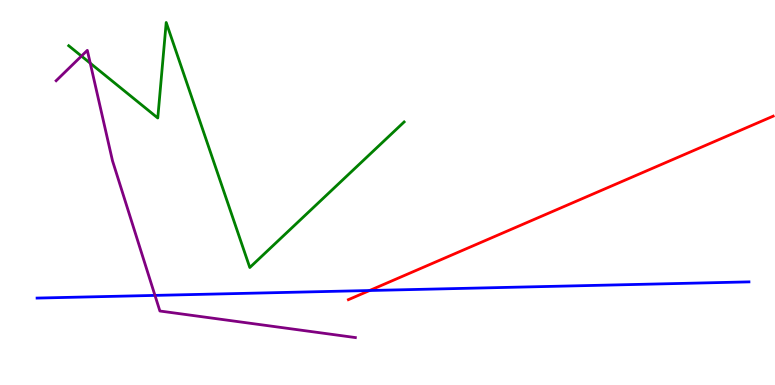[{'lines': ['blue', 'red'], 'intersections': [{'x': 4.77, 'y': 2.45}]}, {'lines': ['green', 'red'], 'intersections': []}, {'lines': ['purple', 'red'], 'intersections': []}, {'lines': ['blue', 'green'], 'intersections': []}, {'lines': ['blue', 'purple'], 'intersections': [{'x': 2.0, 'y': 2.33}]}, {'lines': ['green', 'purple'], 'intersections': [{'x': 1.05, 'y': 8.54}, {'x': 1.16, 'y': 8.36}]}]